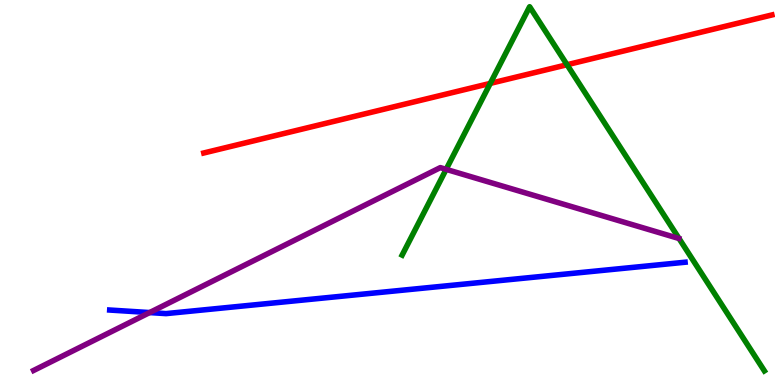[{'lines': ['blue', 'red'], 'intersections': []}, {'lines': ['green', 'red'], 'intersections': [{'x': 6.33, 'y': 7.83}, {'x': 7.32, 'y': 8.32}]}, {'lines': ['purple', 'red'], 'intersections': []}, {'lines': ['blue', 'green'], 'intersections': []}, {'lines': ['blue', 'purple'], 'intersections': [{'x': 1.93, 'y': 1.88}]}, {'lines': ['green', 'purple'], 'intersections': [{'x': 5.76, 'y': 5.6}]}]